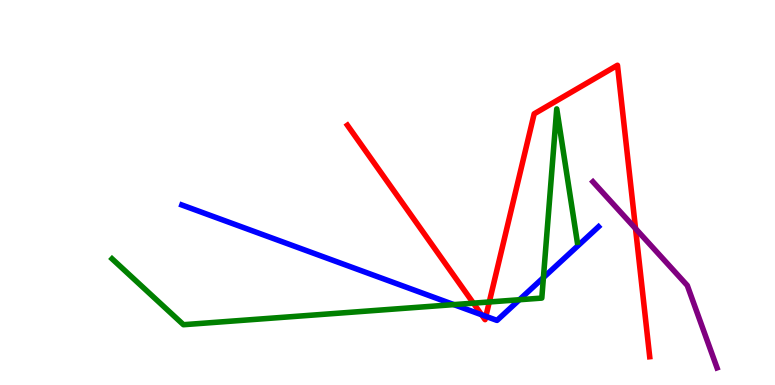[{'lines': ['blue', 'red'], 'intersections': [{'x': 6.21, 'y': 1.82}, {'x': 6.27, 'y': 1.78}]}, {'lines': ['green', 'red'], 'intersections': [{'x': 6.11, 'y': 2.13}, {'x': 6.31, 'y': 2.16}]}, {'lines': ['purple', 'red'], 'intersections': [{'x': 8.2, 'y': 4.06}]}, {'lines': ['blue', 'green'], 'intersections': [{'x': 5.86, 'y': 2.09}, {'x': 6.7, 'y': 2.21}, {'x': 7.01, 'y': 2.79}]}, {'lines': ['blue', 'purple'], 'intersections': []}, {'lines': ['green', 'purple'], 'intersections': []}]